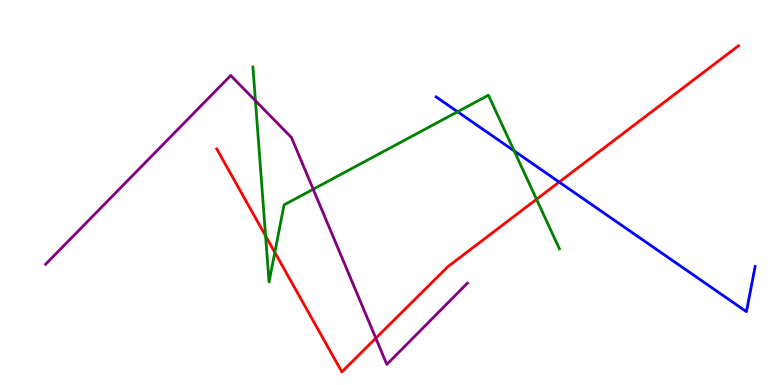[{'lines': ['blue', 'red'], 'intersections': [{'x': 7.22, 'y': 5.27}]}, {'lines': ['green', 'red'], 'intersections': [{'x': 3.43, 'y': 3.87}, {'x': 3.55, 'y': 3.44}, {'x': 6.92, 'y': 4.82}]}, {'lines': ['purple', 'red'], 'intersections': [{'x': 4.85, 'y': 1.22}]}, {'lines': ['blue', 'green'], 'intersections': [{'x': 5.9, 'y': 7.1}, {'x': 6.63, 'y': 6.08}]}, {'lines': ['blue', 'purple'], 'intersections': []}, {'lines': ['green', 'purple'], 'intersections': [{'x': 3.3, 'y': 7.38}, {'x': 4.04, 'y': 5.08}]}]